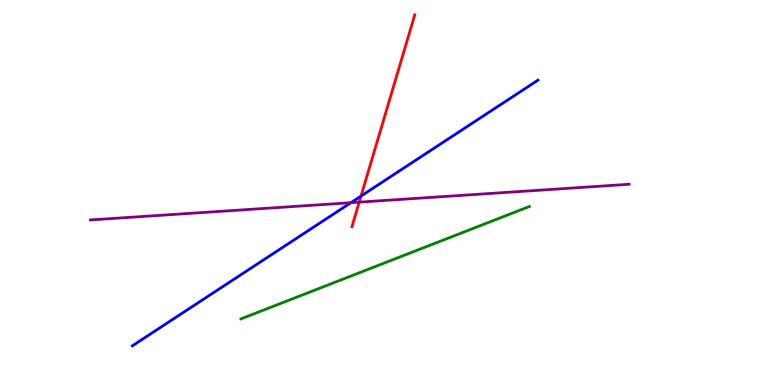[{'lines': ['blue', 'red'], 'intersections': [{'x': 4.66, 'y': 4.91}]}, {'lines': ['green', 'red'], 'intersections': []}, {'lines': ['purple', 'red'], 'intersections': [{'x': 4.64, 'y': 4.75}]}, {'lines': ['blue', 'green'], 'intersections': []}, {'lines': ['blue', 'purple'], 'intersections': [{'x': 4.53, 'y': 4.74}]}, {'lines': ['green', 'purple'], 'intersections': []}]